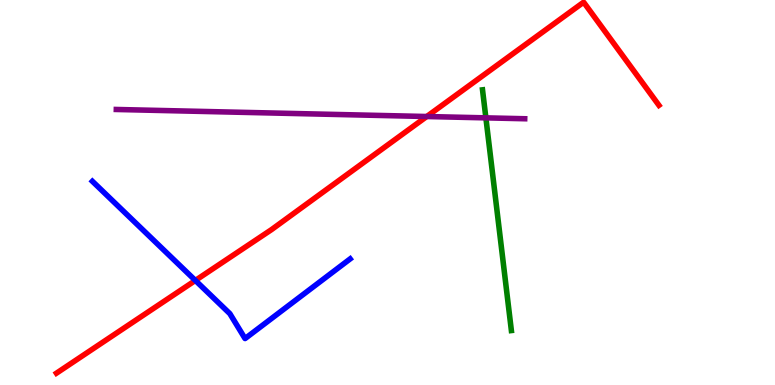[{'lines': ['blue', 'red'], 'intersections': [{'x': 2.52, 'y': 2.72}]}, {'lines': ['green', 'red'], 'intersections': []}, {'lines': ['purple', 'red'], 'intersections': [{'x': 5.51, 'y': 6.97}]}, {'lines': ['blue', 'green'], 'intersections': []}, {'lines': ['blue', 'purple'], 'intersections': []}, {'lines': ['green', 'purple'], 'intersections': [{'x': 6.27, 'y': 6.94}]}]